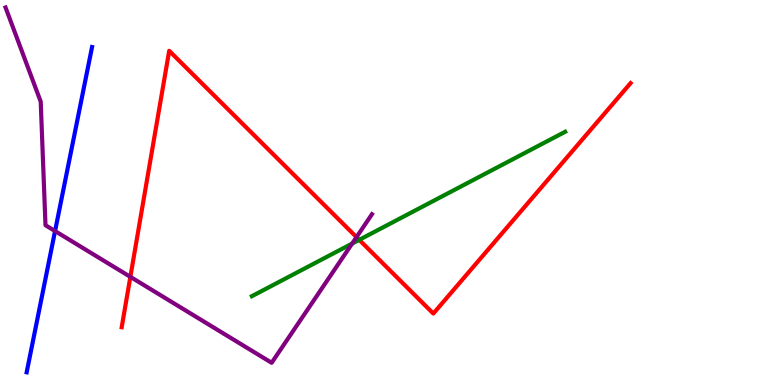[{'lines': ['blue', 'red'], 'intersections': []}, {'lines': ['green', 'red'], 'intersections': [{'x': 4.64, 'y': 3.77}]}, {'lines': ['purple', 'red'], 'intersections': [{'x': 1.68, 'y': 2.81}, {'x': 4.6, 'y': 3.84}]}, {'lines': ['blue', 'green'], 'intersections': []}, {'lines': ['blue', 'purple'], 'intersections': [{'x': 0.71, 'y': 4.0}]}, {'lines': ['green', 'purple'], 'intersections': [{'x': 4.54, 'y': 3.67}]}]